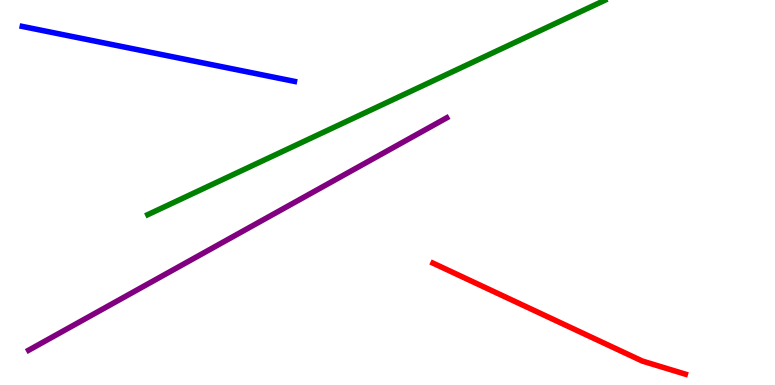[{'lines': ['blue', 'red'], 'intersections': []}, {'lines': ['green', 'red'], 'intersections': []}, {'lines': ['purple', 'red'], 'intersections': []}, {'lines': ['blue', 'green'], 'intersections': []}, {'lines': ['blue', 'purple'], 'intersections': []}, {'lines': ['green', 'purple'], 'intersections': []}]